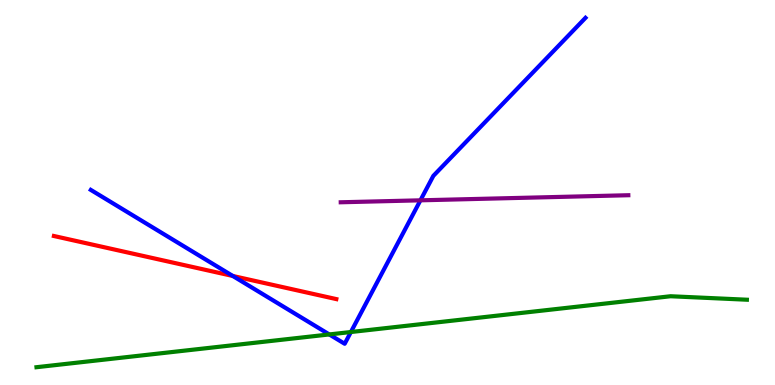[{'lines': ['blue', 'red'], 'intersections': [{'x': 3.0, 'y': 2.83}]}, {'lines': ['green', 'red'], 'intersections': []}, {'lines': ['purple', 'red'], 'intersections': []}, {'lines': ['blue', 'green'], 'intersections': [{'x': 4.25, 'y': 1.31}, {'x': 4.53, 'y': 1.38}]}, {'lines': ['blue', 'purple'], 'intersections': [{'x': 5.42, 'y': 4.8}]}, {'lines': ['green', 'purple'], 'intersections': []}]